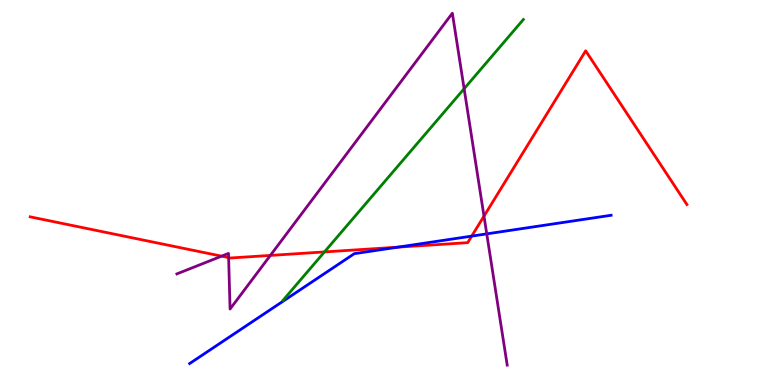[{'lines': ['blue', 'red'], 'intersections': [{'x': 5.13, 'y': 3.58}, {'x': 6.09, 'y': 3.87}]}, {'lines': ['green', 'red'], 'intersections': [{'x': 4.19, 'y': 3.46}]}, {'lines': ['purple', 'red'], 'intersections': [{'x': 2.86, 'y': 3.35}, {'x': 2.95, 'y': 3.31}, {'x': 3.49, 'y': 3.37}, {'x': 6.24, 'y': 4.39}]}, {'lines': ['blue', 'green'], 'intersections': []}, {'lines': ['blue', 'purple'], 'intersections': [{'x': 6.28, 'y': 3.93}]}, {'lines': ['green', 'purple'], 'intersections': [{'x': 5.99, 'y': 7.7}]}]